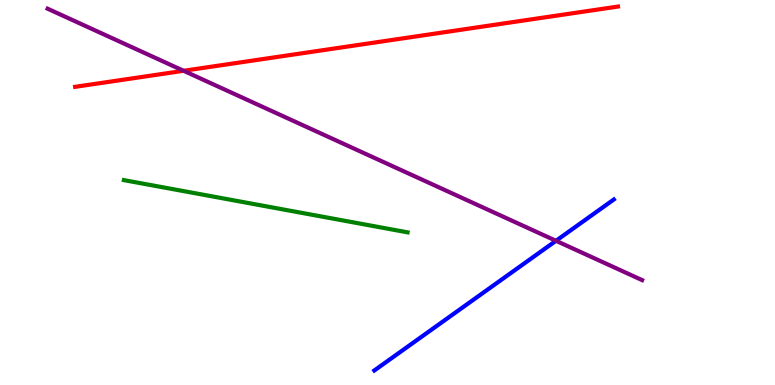[{'lines': ['blue', 'red'], 'intersections': []}, {'lines': ['green', 'red'], 'intersections': []}, {'lines': ['purple', 'red'], 'intersections': [{'x': 2.37, 'y': 8.16}]}, {'lines': ['blue', 'green'], 'intersections': []}, {'lines': ['blue', 'purple'], 'intersections': [{'x': 7.17, 'y': 3.75}]}, {'lines': ['green', 'purple'], 'intersections': []}]